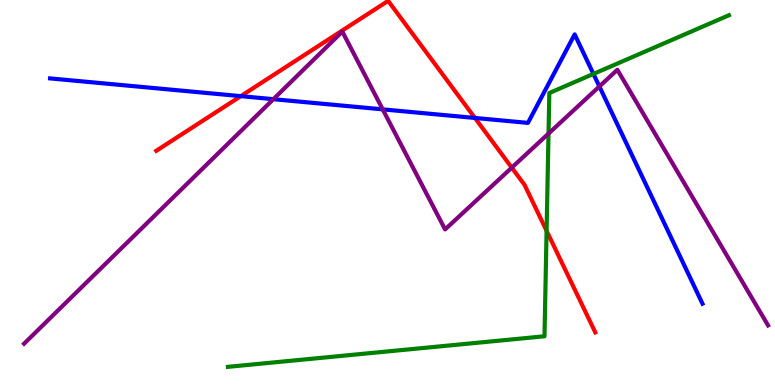[{'lines': ['blue', 'red'], 'intersections': [{'x': 3.11, 'y': 7.5}, {'x': 6.13, 'y': 6.94}]}, {'lines': ['green', 'red'], 'intersections': [{'x': 7.05, 'y': 4.0}]}, {'lines': ['purple', 'red'], 'intersections': [{'x': 6.6, 'y': 5.65}]}, {'lines': ['blue', 'green'], 'intersections': [{'x': 7.66, 'y': 8.08}]}, {'lines': ['blue', 'purple'], 'intersections': [{'x': 3.53, 'y': 7.42}, {'x': 4.94, 'y': 7.16}, {'x': 7.73, 'y': 7.75}]}, {'lines': ['green', 'purple'], 'intersections': [{'x': 7.08, 'y': 6.53}]}]